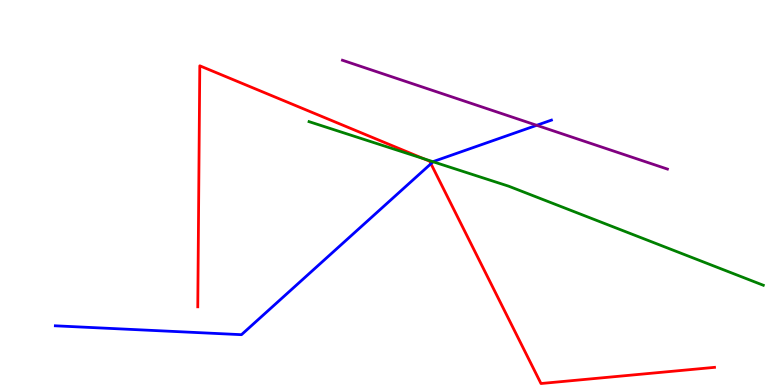[{'lines': ['blue', 'red'], 'intersections': [{'x': 5.56, 'y': 5.75}]}, {'lines': ['green', 'red'], 'intersections': [{'x': 5.46, 'y': 5.88}]}, {'lines': ['purple', 'red'], 'intersections': []}, {'lines': ['blue', 'green'], 'intersections': [{'x': 5.59, 'y': 5.8}]}, {'lines': ['blue', 'purple'], 'intersections': [{'x': 6.93, 'y': 6.75}]}, {'lines': ['green', 'purple'], 'intersections': []}]